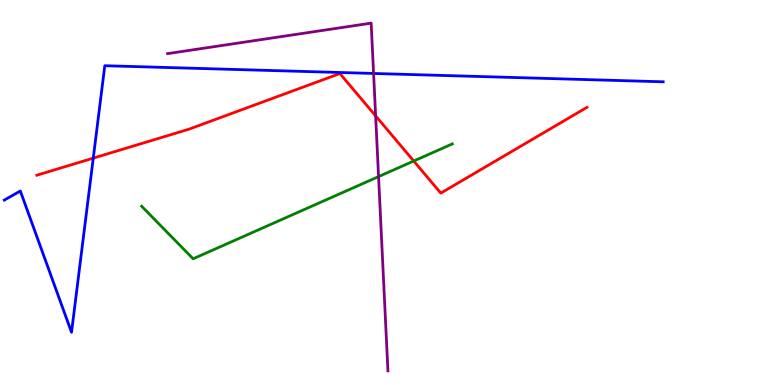[{'lines': ['blue', 'red'], 'intersections': [{'x': 1.2, 'y': 5.89}]}, {'lines': ['green', 'red'], 'intersections': [{'x': 5.34, 'y': 5.82}]}, {'lines': ['purple', 'red'], 'intersections': [{'x': 4.85, 'y': 6.99}]}, {'lines': ['blue', 'green'], 'intersections': []}, {'lines': ['blue', 'purple'], 'intersections': [{'x': 4.82, 'y': 8.09}]}, {'lines': ['green', 'purple'], 'intersections': [{'x': 4.88, 'y': 5.41}]}]